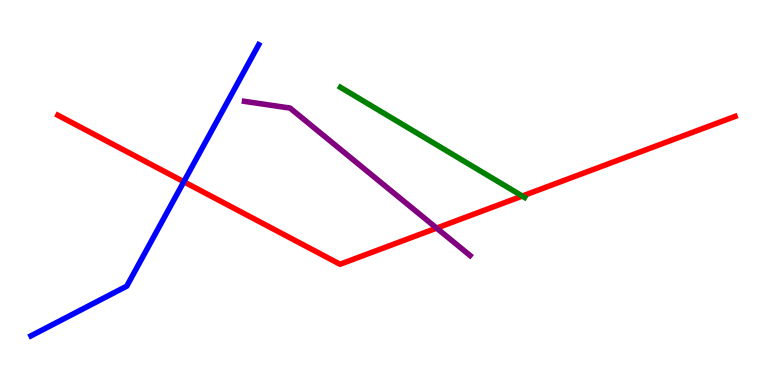[{'lines': ['blue', 'red'], 'intersections': [{'x': 2.37, 'y': 5.28}]}, {'lines': ['green', 'red'], 'intersections': [{'x': 6.74, 'y': 4.91}]}, {'lines': ['purple', 'red'], 'intersections': [{'x': 5.63, 'y': 4.08}]}, {'lines': ['blue', 'green'], 'intersections': []}, {'lines': ['blue', 'purple'], 'intersections': []}, {'lines': ['green', 'purple'], 'intersections': []}]